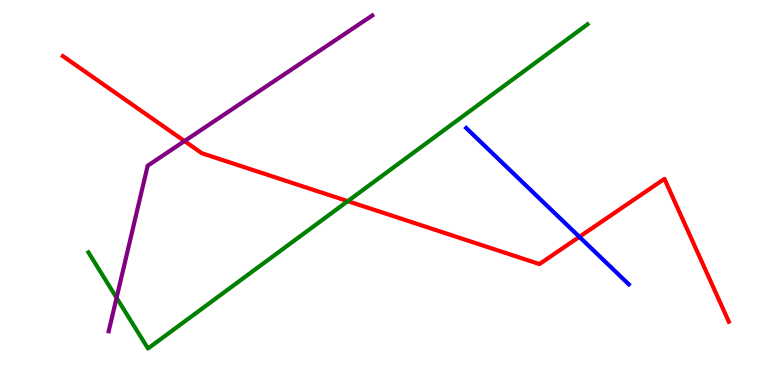[{'lines': ['blue', 'red'], 'intersections': [{'x': 7.48, 'y': 3.85}]}, {'lines': ['green', 'red'], 'intersections': [{'x': 4.49, 'y': 4.78}]}, {'lines': ['purple', 'red'], 'intersections': [{'x': 2.38, 'y': 6.34}]}, {'lines': ['blue', 'green'], 'intersections': []}, {'lines': ['blue', 'purple'], 'intersections': []}, {'lines': ['green', 'purple'], 'intersections': [{'x': 1.5, 'y': 2.27}]}]